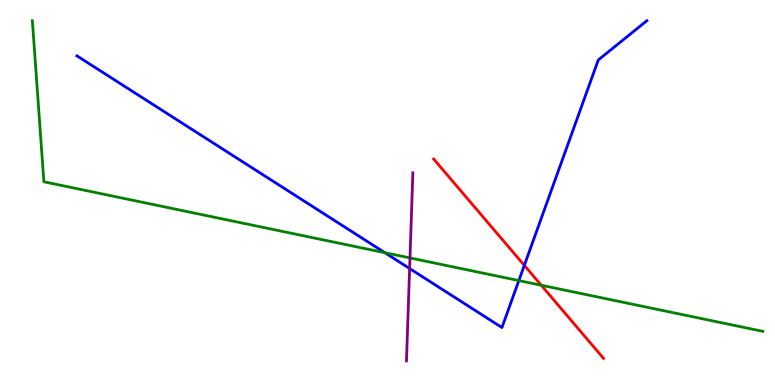[{'lines': ['blue', 'red'], 'intersections': [{'x': 6.77, 'y': 3.11}]}, {'lines': ['green', 'red'], 'intersections': [{'x': 6.98, 'y': 2.59}]}, {'lines': ['purple', 'red'], 'intersections': []}, {'lines': ['blue', 'green'], 'intersections': [{'x': 4.97, 'y': 3.44}, {'x': 6.69, 'y': 2.71}]}, {'lines': ['blue', 'purple'], 'intersections': [{'x': 5.29, 'y': 3.03}]}, {'lines': ['green', 'purple'], 'intersections': [{'x': 5.29, 'y': 3.3}]}]